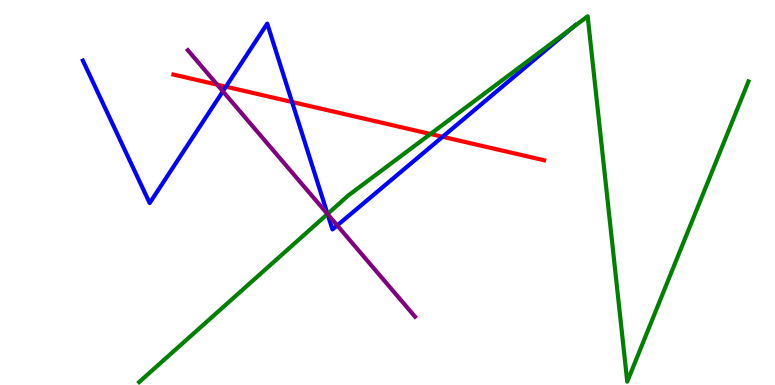[{'lines': ['blue', 'red'], 'intersections': [{'x': 2.92, 'y': 7.75}, {'x': 3.77, 'y': 7.35}, {'x': 5.71, 'y': 6.45}]}, {'lines': ['green', 'red'], 'intersections': [{'x': 5.55, 'y': 6.52}]}, {'lines': ['purple', 'red'], 'intersections': [{'x': 2.8, 'y': 7.8}]}, {'lines': ['blue', 'green'], 'intersections': [{'x': 4.23, 'y': 4.44}, {'x': 7.38, 'y': 9.27}]}, {'lines': ['blue', 'purple'], 'intersections': [{'x': 2.88, 'y': 7.63}, {'x': 4.23, 'y': 4.44}, {'x': 4.35, 'y': 4.14}]}, {'lines': ['green', 'purple'], 'intersections': [{'x': 4.23, 'y': 4.44}]}]